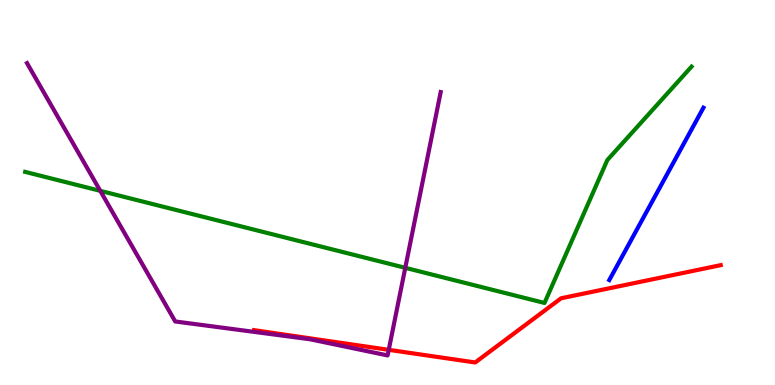[{'lines': ['blue', 'red'], 'intersections': []}, {'lines': ['green', 'red'], 'intersections': []}, {'lines': ['purple', 'red'], 'intersections': [{'x': 5.02, 'y': 0.913}]}, {'lines': ['blue', 'green'], 'intersections': []}, {'lines': ['blue', 'purple'], 'intersections': []}, {'lines': ['green', 'purple'], 'intersections': [{'x': 1.29, 'y': 5.04}, {'x': 5.23, 'y': 3.04}]}]